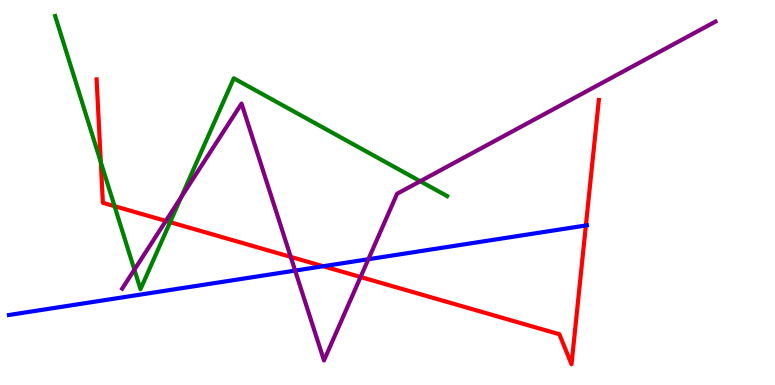[{'lines': ['blue', 'red'], 'intersections': [{'x': 4.17, 'y': 3.08}, {'x': 7.56, 'y': 4.14}]}, {'lines': ['green', 'red'], 'intersections': [{'x': 1.3, 'y': 5.79}, {'x': 1.48, 'y': 4.64}, {'x': 2.2, 'y': 4.23}]}, {'lines': ['purple', 'red'], 'intersections': [{'x': 2.14, 'y': 4.26}, {'x': 3.75, 'y': 3.33}, {'x': 4.65, 'y': 2.81}]}, {'lines': ['blue', 'green'], 'intersections': []}, {'lines': ['blue', 'purple'], 'intersections': [{'x': 3.81, 'y': 2.97}, {'x': 4.75, 'y': 3.27}]}, {'lines': ['green', 'purple'], 'intersections': [{'x': 1.73, 'y': 3.0}, {'x': 2.34, 'y': 4.88}, {'x': 5.42, 'y': 5.29}]}]